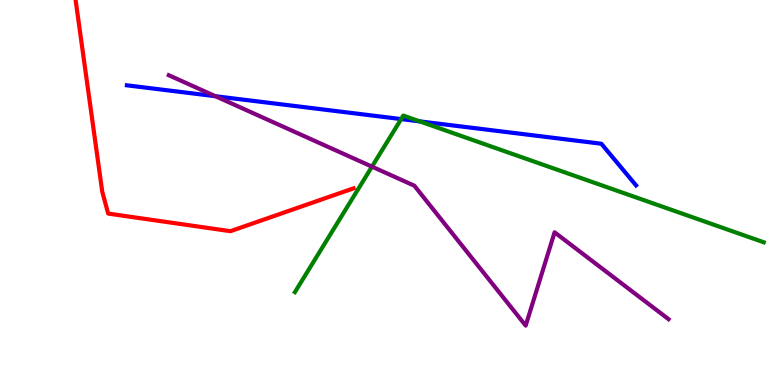[{'lines': ['blue', 'red'], 'intersections': []}, {'lines': ['green', 'red'], 'intersections': []}, {'lines': ['purple', 'red'], 'intersections': []}, {'lines': ['blue', 'green'], 'intersections': [{'x': 5.18, 'y': 6.91}, {'x': 5.42, 'y': 6.85}]}, {'lines': ['blue', 'purple'], 'intersections': [{'x': 2.78, 'y': 7.5}]}, {'lines': ['green', 'purple'], 'intersections': [{'x': 4.8, 'y': 5.67}]}]